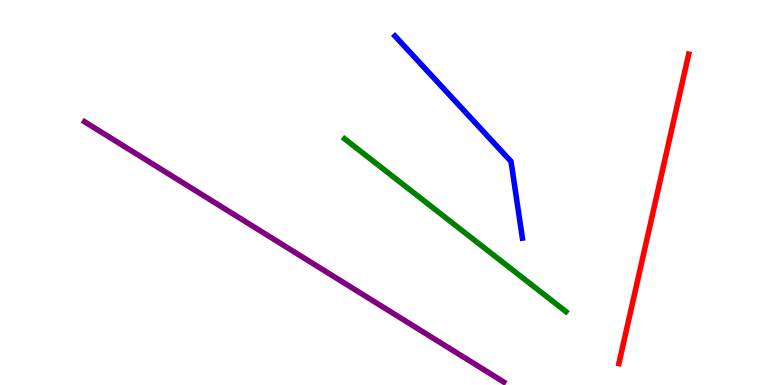[{'lines': ['blue', 'red'], 'intersections': []}, {'lines': ['green', 'red'], 'intersections': []}, {'lines': ['purple', 'red'], 'intersections': []}, {'lines': ['blue', 'green'], 'intersections': []}, {'lines': ['blue', 'purple'], 'intersections': []}, {'lines': ['green', 'purple'], 'intersections': []}]